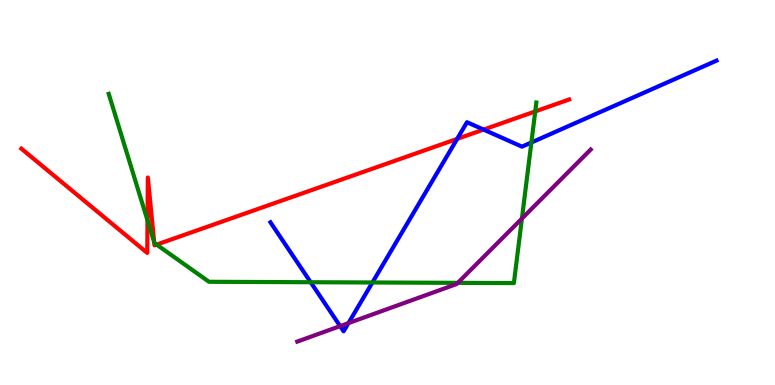[{'lines': ['blue', 'red'], 'intersections': [{'x': 5.9, 'y': 6.39}, {'x': 6.24, 'y': 6.63}]}, {'lines': ['green', 'red'], 'intersections': [{'x': 1.9, 'y': 4.28}, {'x': 1.99, 'y': 3.71}, {'x': 2.02, 'y': 3.65}, {'x': 6.91, 'y': 7.11}]}, {'lines': ['purple', 'red'], 'intersections': []}, {'lines': ['blue', 'green'], 'intersections': [{'x': 4.01, 'y': 2.67}, {'x': 4.81, 'y': 2.66}, {'x': 6.86, 'y': 6.3}]}, {'lines': ['blue', 'purple'], 'intersections': [{'x': 4.39, 'y': 1.53}, {'x': 4.5, 'y': 1.61}]}, {'lines': ['green', 'purple'], 'intersections': [{'x': 5.91, 'y': 2.65}, {'x': 6.73, 'y': 4.32}]}]